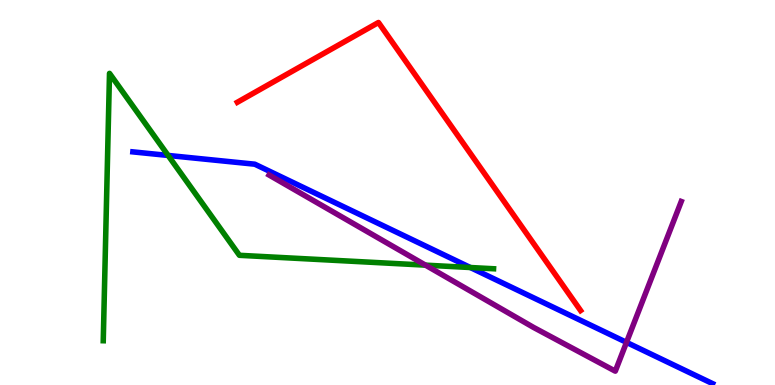[{'lines': ['blue', 'red'], 'intersections': []}, {'lines': ['green', 'red'], 'intersections': []}, {'lines': ['purple', 'red'], 'intersections': []}, {'lines': ['blue', 'green'], 'intersections': [{'x': 2.17, 'y': 5.96}, {'x': 6.07, 'y': 3.05}]}, {'lines': ['blue', 'purple'], 'intersections': [{'x': 8.08, 'y': 1.11}]}, {'lines': ['green', 'purple'], 'intersections': [{'x': 5.49, 'y': 3.11}]}]